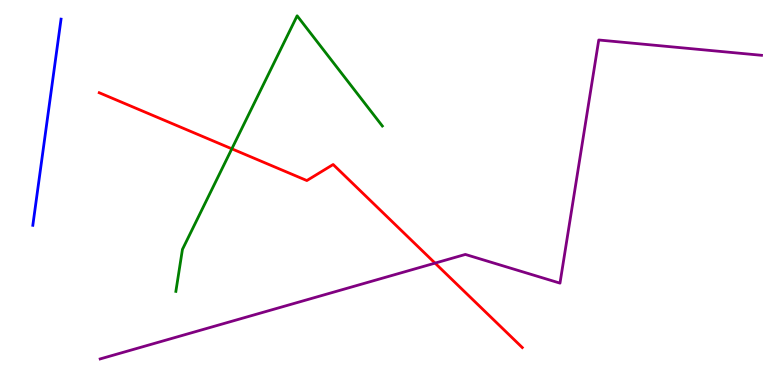[{'lines': ['blue', 'red'], 'intersections': []}, {'lines': ['green', 'red'], 'intersections': [{'x': 2.99, 'y': 6.13}]}, {'lines': ['purple', 'red'], 'intersections': [{'x': 5.61, 'y': 3.17}]}, {'lines': ['blue', 'green'], 'intersections': []}, {'lines': ['blue', 'purple'], 'intersections': []}, {'lines': ['green', 'purple'], 'intersections': []}]